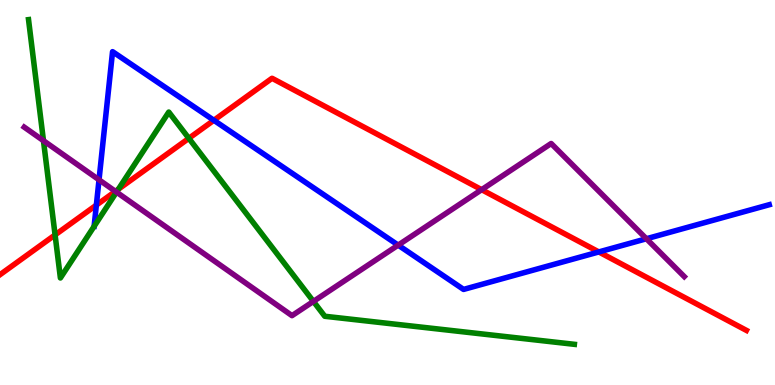[{'lines': ['blue', 'red'], 'intersections': [{'x': 1.24, 'y': 4.67}, {'x': 2.76, 'y': 6.88}, {'x': 7.73, 'y': 3.46}]}, {'lines': ['green', 'red'], 'intersections': [{'x': 0.711, 'y': 3.9}, {'x': 1.53, 'y': 5.09}, {'x': 2.44, 'y': 6.41}]}, {'lines': ['purple', 'red'], 'intersections': [{'x': 1.49, 'y': 5.03}, {'x': 6.21, 'y': 5.07}]}, {'lines': ['blue', 'green'], 'intersections': []}, {'lines': ['blue', 'purple'], 'intersections': [{'x': 1.28, 'y': 5.33}, {'x': 5.14, 'y': 3.63}, {'x': 8.34, 'y': 3.8}]}, {'lines': ['green', 'purple'], 'intersections': [{'x': 0.561, 'y': 6.35}, {'x': 1.5, 'y': 5.01}, {'x': 4.04, 'y': 2.17}]}]